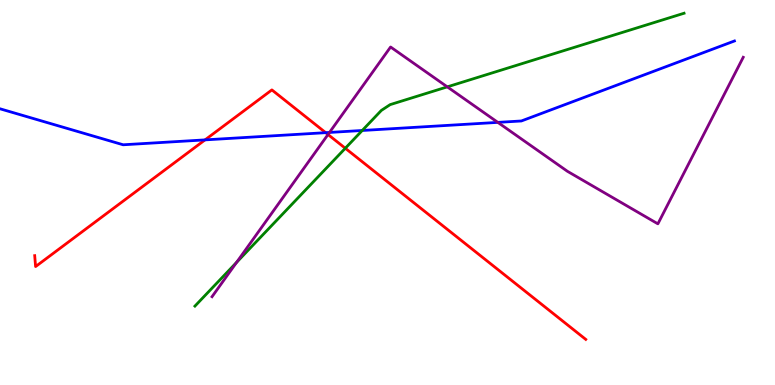[{'lines': ['blue', 'red'], 'intersections': [{'x': 2.65, 'y': 6.37}, {'x': 4.2, 'y': 6.55}]}, {'lines': ['green', 'red'], 'intersections': [{'x': 4.46, 'y': 6.15}]}, {'lines': ['purple', 'red'], 'intersections': [{'x': 4.23, 'y': 6.51}]}, {'lines': ['blue', 'green'], 'intersections': [{'x': 4.67, 'y': 6.61}]}, {'lines': ['blue', 'purple'], 'intersections': [{'x': 4.25, 'y': 6.56}, {'x': 6.42, 'y': 6.82}]}, {'lines': ['green', 'purple'], 'intersections': [{'x': 3.05, 'y': 3.18}, {'x': 5.77, 'y': 7.74}]}]